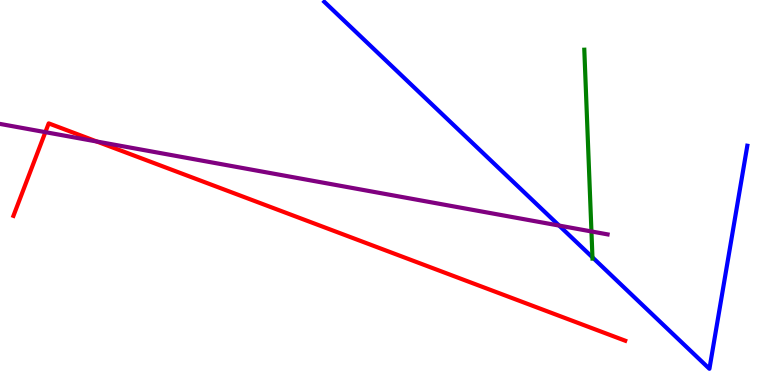[{'lines': ['blue', 'red'], 'intersections': []}, {'lines': ['green', 'red'], 'intersections': []}, {'lines': ['purple', 'red'], 'intersections': [{'x': 0.585, 'y': 6.57}, {'x': 1.25, 'y': 6.32}]}, {'lines': ['blue', 'green'], 'intersections': [{'x': 7.64, 'y': 3.32}]}, {'lines': ['blue', 'purple'], 'intersections': [{'x': 7.21, 'y': 4.14}]}, {'lines': ['green', 'purple'], 'intersections': [{'x': 7.63, 'y': 3.99}]}]